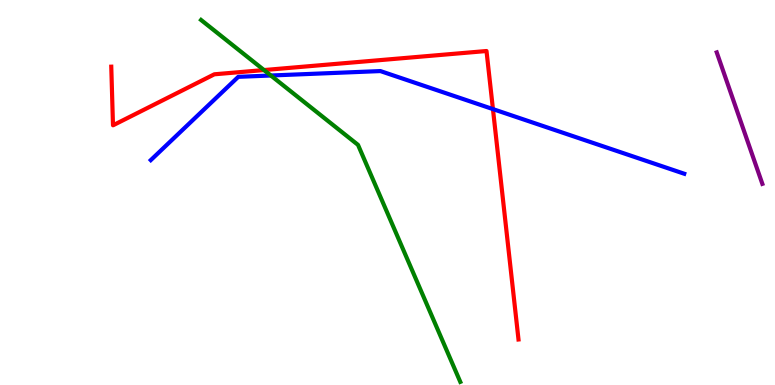[{'lines': ['blue', 'red'], 'intersections': [{'x': 6.36, 'y': 7.17}]}, {'lines': ['green', 'red'], 'intersections': [{'x': 3.41, 'y': 8.18}]}, {'lines': ['purple', 'red'], 'intersections': []}, {'lines': ['blue', 'green'], 'intersections': [{'x': 3.49, 'y': 8.04}]}, {'lines': ['blue', 'purple'], 'intersections': []}, {'lines': ['green', 'purple'], 'intersections': []}]